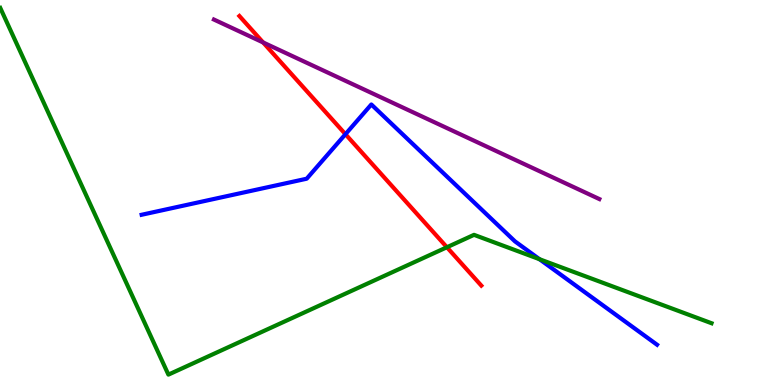[{'lines': ['blue', 'red'], 'intersections': [{'x': 4.46, 'y': 6.51}]}, {'lines': ['green', 'red'], 'intersections': [{'x': 5.77, 'y': 3.58}]}, {'lines': ['purple', 'red'], 'intersections': [{'x': 3.39, 'y': 8.9}]}, {'lines': ['blue', 'green'], 'intersections': [{'x': 6.96, 'y': 3.27}]}, {'lines': ['blue', 'purple'], 'intersections': []}, {'lines': ['green', 'purple'], 'intersections': []}]